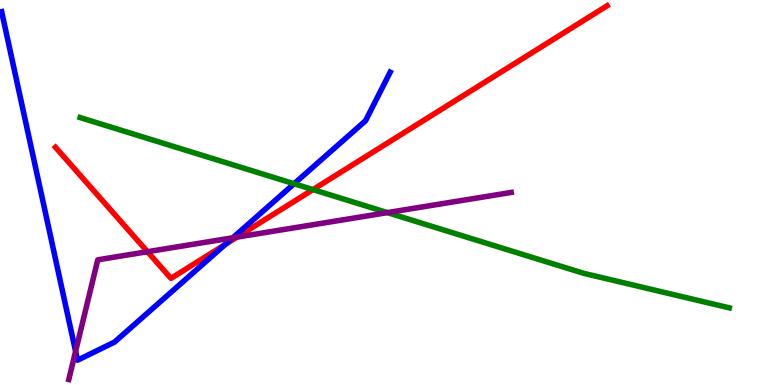[{'lines': ['blue', 'red'], 'intersections': [{'x': 2.91, 'y': 3.65}]}, {'lines': ['green', 'red'], 'intersections': [{'x': 4.04, 'y': 5.08}]}, {'lines': ['purple', 'red'], 'intersections': [{'x': 1.9, 'y': 3.46}, {'x': 3.06, 'y': 3.84}]}, {'lines': ['blue', 'green'], 'intersections': [{'x': 3.79, 'y': 5.23}]}, {'lines': ['blue', 'purple'], 'intersections': [{'x': 0.976, 'y': 0.873}, {'x': 3.0, 'y': 3.82}]}, {'lines': ['green', 'purple'], 'intersections': [{'x': 5.0, 'y': 4.48}]}]